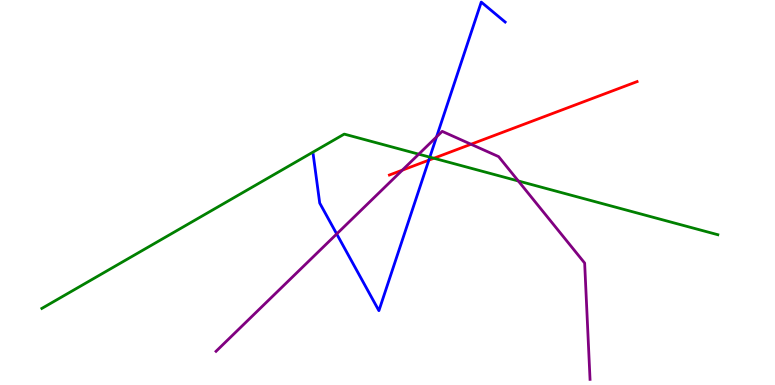[{'lines': ['blue', 'red'], 'intersections': [{'x': 5.53, 'y': 5.84}]}, {'lines': ['green', 'red'], 'intersections': [{'x': 5.6, 'y': 5.89}]}, {'lines': ['purple', 'red'], 'intersections': [{'x': 5.19, 'y': 5.58}, {'x': 6.08, 'y': 6.25}]}, {'lines': ['blue', 'green'], 'intersections': [{'x': 5.55, 'y': 5.92}]}, {'lines': ['blue', 'purple'], 'intersections': [{'x': 4.34, 'y': 3.92}, {'x': 5.63, 'y': 6.45}]}, {'lines': ['green', 'purple'], 'intersections': [{'x': 5.4, 'y': 6.0}, {'x': 6.69, 'y': 5.3}]}]